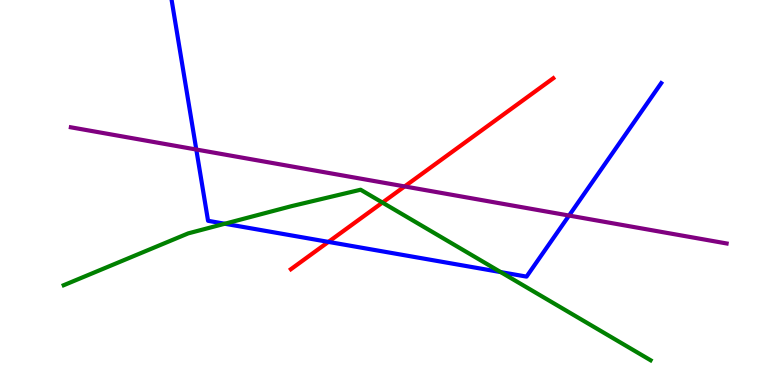[{'lines': ['blue', 'red'], 'intersections': [{'x': 4.24, 'y': 3.72}]}, {'lines': ['green', 'red'], 'intersections': [{'x': 4.93, 'y': 4.74}]}, {'lines': ['purple', 'red'], 'intersections': [{'x': 5.22, 'y': 5.16}]}, {'lines': ['blue', 'green'], 'intersections': [{'x': 2.9, 'y': 4.19}, {'x': 6.46, 'y': 2.93}]}, {'lines': ['blue', 'purple'], 'intersections': [{'x': 2.53, 'y': 6.12}, {'x': 7.34, 'y': 4.4}]}, {'lines': ['green', 'purple'], 'intersections': []}]